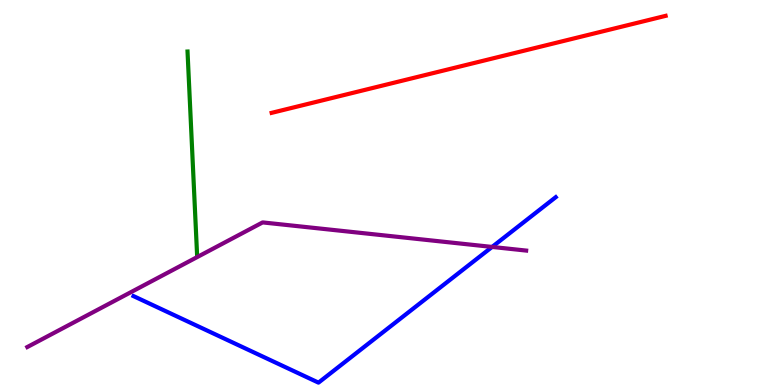[{'lines': ['blue', 'red'], 'intersections': []}, {'lines': ['green', 'red'], 'intersections': []}, {'lines': ['purple', 'red'], 'intersections': []}, {'lines': ['blue', 'green'], 'intersections': []}, {'lines': ['blue', 'purple'], 'intersections': [{'x': 6.35, 'y': 3.59}]}, {'lines': ['green', 'purple'], 'intersections': []}]